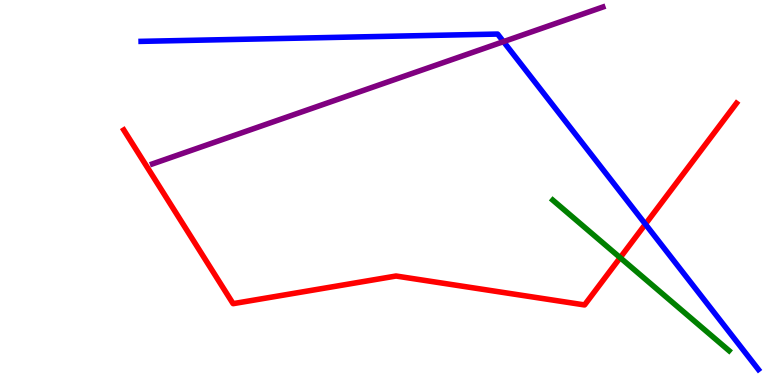[{'lines': ['blue', 'red'], 'intersections': [{'x': 8.33, 'y': 4.18}]}, {'lines': ['green', 'red'], 'intersections': [{'x': 8.0, 'y': 3.31}]}, {'lines': ['purple', 'red'], 'intersections': []}, {'lines': ['blue', 'green'], 'intersections': []}, {'lines': ['blue', 'purple'], 'intersections': [{'x': 6.5, 'y': 8.92}]}, {'lines': ['green', 'purple'], 'intersections': []}]